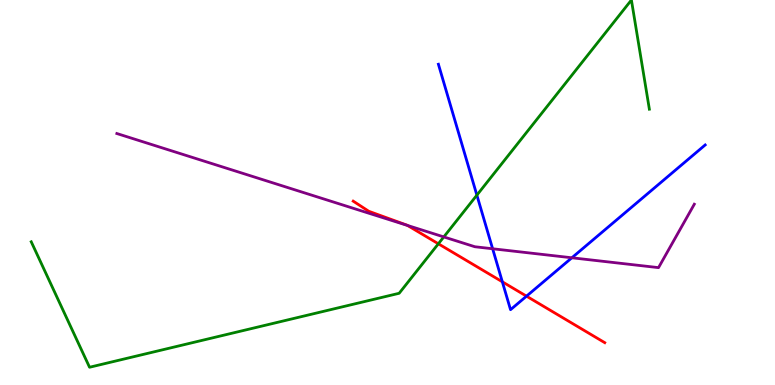[{'lines': ['blue', 'red'], 'intersections': [{'x': 6.48, 'y': 2.68}, {'x': 6.79, 'y': 2.31}]}, {'lines': ['green', 'red'], 'intersections': [{'x': 5.66, 'y': 3.67}]}, {'lines': ['purple', 'red'], 'intersections': [{'x': 5.26, 'y': 4.14}]}, {'lines': ['blue', 'green'], 'intersections': [{'x': 6.15, 'y': 4.93}]}, {'lines': ['blue', 'purple'], 'intersections': [{'x': 6.36, 'y': 3.54}, {'x': 7.38, 'y': 3.3}]}, {'lines': ['green', 'purple'], 'intersections': [{'x': 5.73, 'y': 3.85}]}]